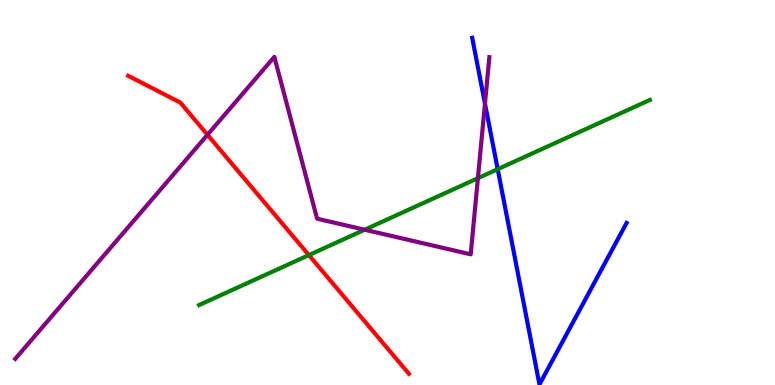[{'lines': ['blue', 'red'], 'intersections': []}, {'lines': ['green', 'red'], 'intersections': [{'x': 3.99, 'y': 3.37}]}, {'lines': ['purple', 'red'], 'intersections': [{'x': 2.68, 'y': 6.5}]}, {'lines': ['blue', 'green'], 'intersections': [{'x': 6.42, 'y': 5.61}]}, {'lines': ['blue', 'purple'], 'intersections': [{'x': 6.26, 'y': 7.31}]}, {'lines': ['green', 'purple'], 'intersections': [{'x': 4.71, 'y': 4.03}, {'x': 6.17, 'y': 5.37}]}]